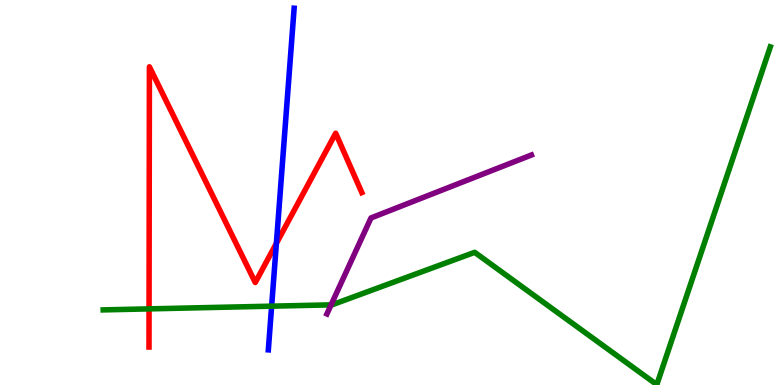[{'lines': ['blue', 'red'], 'intersections': [{'x': 3.57, 'y': 3.68}]}, {'lines': ['green', 'red'], 'intersections': [{'x': 1.92, 'y': 1.98}]}, {'lines': ['purple', 'red'], 'intersections': []}, {'lines': ['blue', 'green'], 'intersections': [{'x': 3.5, 'y': 2.05}]}, {'lines': ['blue', 'purple'], 'intersections': []}, {'lines': ['green', 'purple'], 'intersections': [{'x': 4.27, 'y': 2.08}]}]